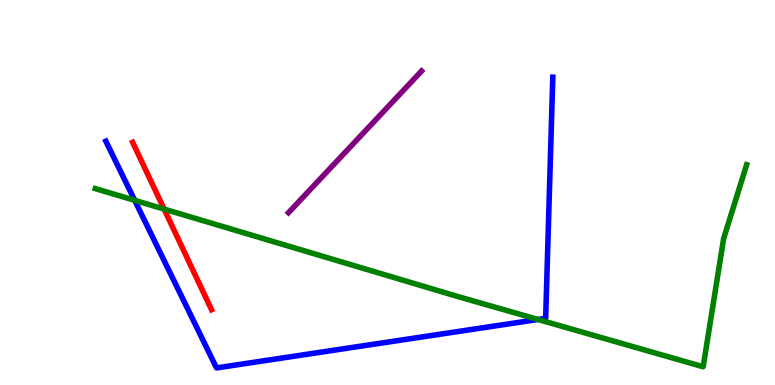[{'lines': ['blue', 'red'], 'intersections': []}, {'lines': ['green', 'red'], 'intersections': [{'x': 2.12, 'y': 4.57}]}, {'lines': ['purple', 'red'], 'intersections': []}, {'lines': ['blue', 'green'], 'intersections': [{'x': 1.74, 'y': 4.8}, {'x': 6.94, 'y': 1.7}]}, {'lines': ['blue', 'purple'], 'intersections': []}, {'lines': ['green', 'purple'], 'intersections': []}]